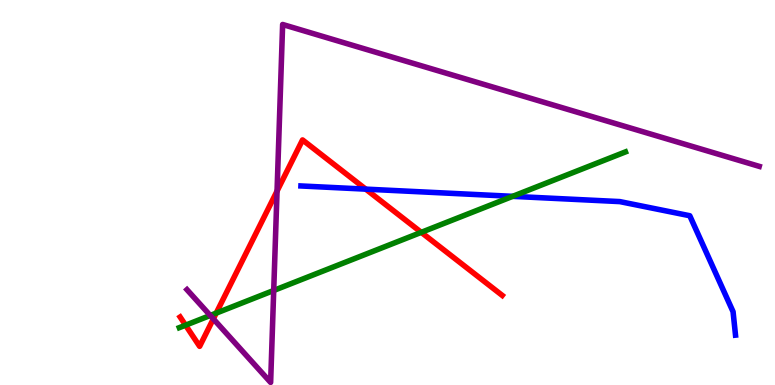[{'lines': ['blue', 'red'], 'intersections': [{'x': 4.72, 'y': 5.09}]}, {'lines': ['green', 'red'], 'intersections': [{'x': 2.39, 'y': 1.55}, {'x': 2.79, 'y': 1.87}, {'x': 5.44, 'y': 3.96}]}, {'lines': ['purple', 'red'], 'intersections': [{'x': 2.75, 'y': 1.72}, {'x': 3.57, 'y': 5.04}]}, {'lines': ['blue', 'green'], 'intersections': [{'x': 6.61, 'y': 4.9}]}, {'lines': ['blue', 'purple'], 'intersections': []}, {'lines': ['green', 'purple'], 'intersections': [{'x': 2.71, 'y': 1.81}, {'x': 3.53, 'y': 2.46}]}]